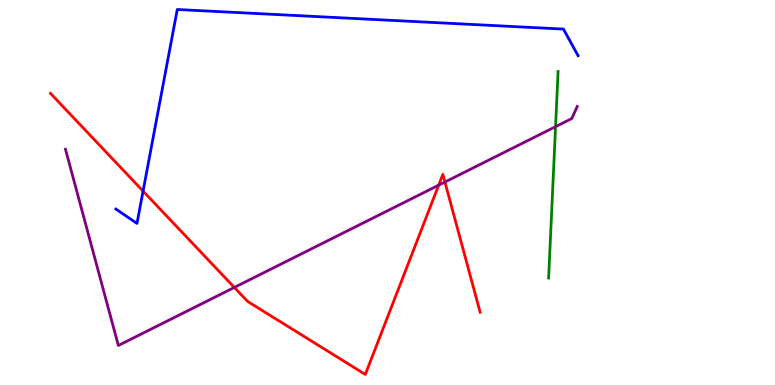[{'lines': ['blue', 'red'], 'intersections': [{'x': 1.85, 'y': 5.04}]}, {'lines': ['green', 'red'], 'intersections': []}, {'lines': ['purple', 'red'], 'intersections': [{'x': 3.02, 'y': 2.53}, {'x': 5.66, 'y': 5.19}, {'x': 5.74, 'y': 5.27}]}, {'lines': ['blue', 'green'], 'intersections': []}, {'lines': ['blue', 'purple'], 'intersections': []}, {'lines': ['green', 'purple'], 'intersections': [{'x': 7.17, 'y': 6.71}]}]